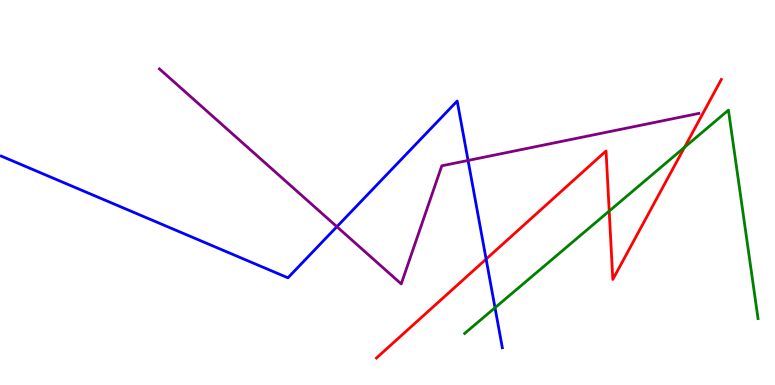[{'lines': ['blue', 'red'], 'intersections': [{'x': 6.27, 'y': 3.27}]}, {'lines': ['green', 'red'], 'intersections': [{'x': 7.86, 'y': 4.52}, {'x': 8.83, 'y': 6.17}]}, {'lines': ['purple', 'red'], 'intersections': []}, {'lines': ['blue', 'green'], 'intersections': [{'x': 6.39, 'y': 2.01}]}, {'lines': ['blue', 'purple'], 'intersections': [{'x': 4.35, 'y': 4.11}, {'x': 6.04, 'y': 5.83}]}, {'lines': ['green', 'purple'], 'intersections': []}]